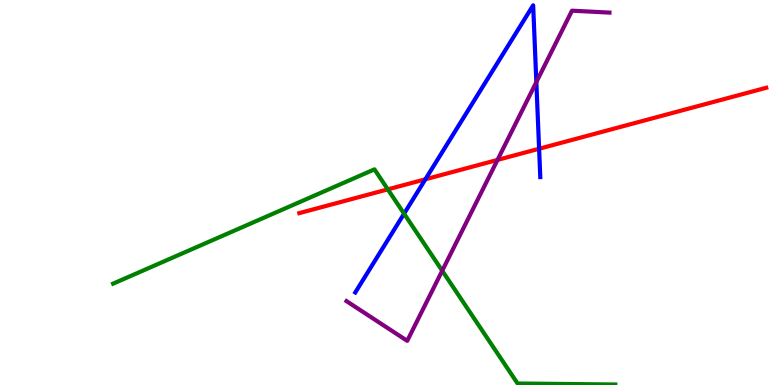[{'lines': ['blue', 'red'], 'intersections': [{'x': 5.49, 'y': 5.34}, {'x': 6.96, 'y': 6.14}]}, {'lines': ['green', 'red'], 'intersections': [{'x': 5.0, 'y': 5.08}]}, {'lines': ['purple', 'red'], 'intersections': [{'x': 6.42, 'y': 5.85}]}, {'lines': ['blue', 'green'], 'intersections': [{'x': 5.21, 'y': 4.45}]}, {'lines': ['blue', 'purple'], 'intersections': [{'x': 6.92, 'y': 7.87}]}, {'lines': ['green', 'purple'], 'intersections': [{'x': 5.71, 'y': 2.97}]}]